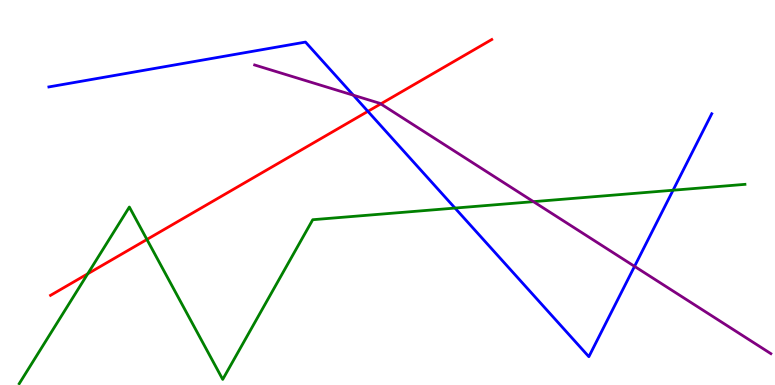[{'lines': ['blue', 'red'], 'intersections': [{'x': 4.75, 'y': 7.11}]}, {'lines': ['green', 'red'], 'intersections': [{'x': 1.13, 'y': 2.89}, {'x': 1.9, 'y': 3.78}]}, {'lines': ['purple', 'red'], 'intersections': [{'x': 4.91, 'y': 7.3}]}, {'lines': ['blue', 'green'], 'intersections': [{'x': 5.87, 'y': 4.6}, {'x': 8.68, 'y': 5.06}]}, {'lines': ['blue', 'purple'], 'intersections': [{'x': 4.56, 'y': 7.53}, {'x': 8.19, 'y': 3.08}]}, {'lines': ['green', 'purple'], 'intersections': [{'x': 6.88, 'y': 4.76}]}]